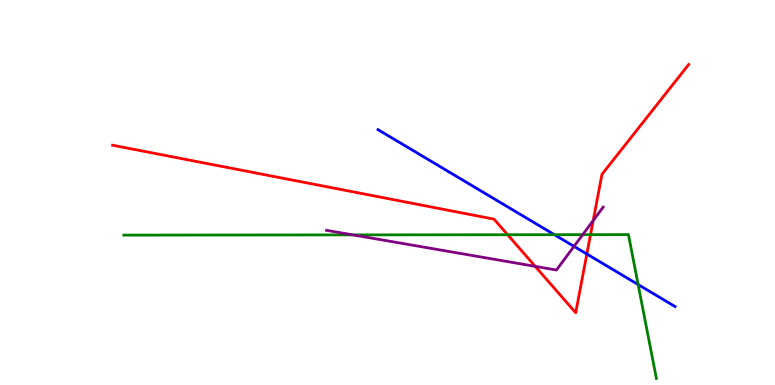[{'lines': ['blue', 'red'], 'intersections': [{'x': 7.57, 'y': 3.4}]}, {'lines': ['green', 'red'], 'intersections': [{'x': 6.55, 'y': 3.9}, {'x': 7.62, 'y': 3.91}]}, {'lines': ['purple', 'red'], 'intersections': [{'x': 6.91, 'y': 3.08}, {'x': 7.65, 'y': 4.27}]}, {'lines': ['blue', 'green'], 'intersections': [{'x': 7.15, 'y': 3.9}, {'x': 8.23, 'y': 2.61}]}, {'lines': ['blue', 'purple'], 'intersections': [{'x': 7.41, 'y': 3.6}]}, {'lines': ['green', 'purple'], 'intersections': [{'x': 4.55, 'y': 3.9}, {'x': 7.52, 'y': 3.91}]}]